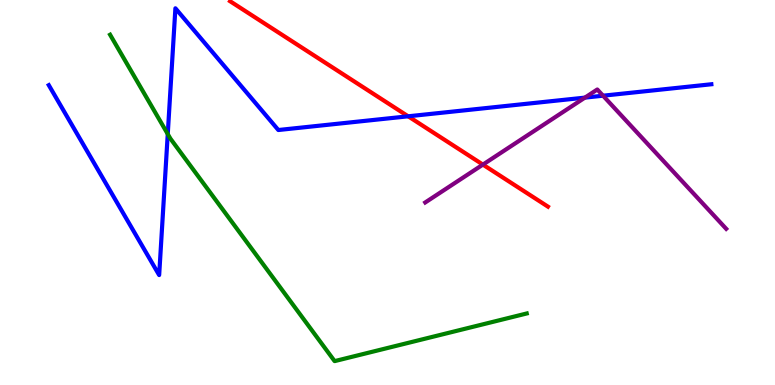[{'lines': ['blue', 'red'], 'intersections': [{'x': 5.27, 'y': 6.98}]}, {'lines': ['green', 'red'], 'intersections': []}, {'lines': ['purple', 'red'], 'intersections': [{'x': 6.23, 'y': 5.72}]}, {'lines': ['blue', 'green'], 'intersections': [{'x': 2.16, 'y': 6.52}]}, {'lines': ['blue', 'purple'], 'intersections': [{'x': 7.55, 'y': 7.46}, {'x': 7.78, 'y': 7.51}]}, {'lines': ['green', 'purple'], 'intersections': []}]